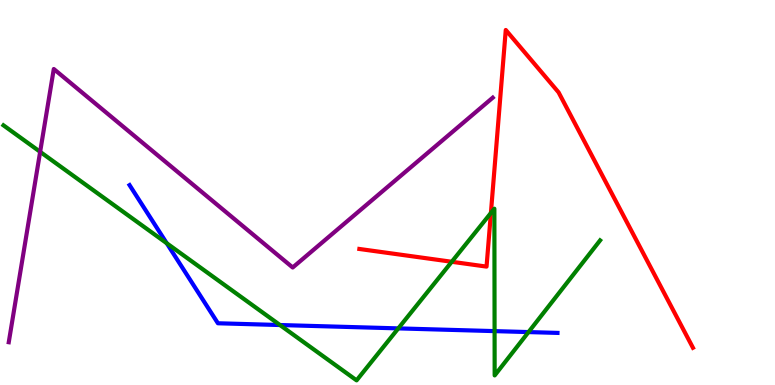[{'lines': ['blue', 'red'], 'intersections': []}, {'lines': ['green', 'red'], 'intersections': [{'x': 5.83, 'y': 3.2}, {'x': 6.33, 'y': 4.47}]}, {'lines': ['purple', 'red'], 'intersections': []}, {'lines': ['blue', 'green'], 'intersections': [{'x': 2.15, 'y': 3.68}, {'x': 3.61, 'y': 1.56}, {'x': 5.14, 'y': 1.47}, {'x': 6.38, 'y': 1.4}, {'x': 6.82, 'y': 1.37}]}, {'lines': ['blue', 'purple'], 'intersections': []}, {'lines': ['green', 'purple'], 'intersections': [{'x': 0.518, 'y': 6.06}]}]